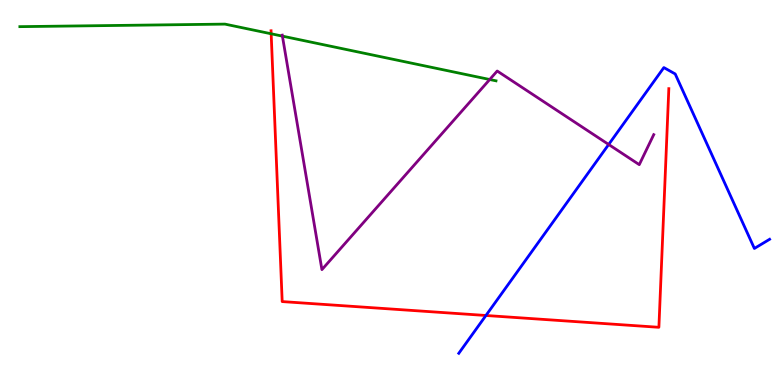[{'lines': ['blue', 'red'], 'intersections': [{'x': 6.27, 'y': 1.81}]}, {'lines': ['green', 'red'], 'intersections': [{'x': 3.5, 'y': 9.12}]}, {'lines': ['purple', 'red'], 'intersections': []}, {'lines': ['blue', 'green'], 'intersections': []}, {'lines': ['blue', 'purple'], 'intersections': [{'x': 7.85, 'y': 6.25}]}, {'lines': ['green', 'purple'], 'intersections': [{'x': 3.64, 'y': 9.06}, {'x': 6.32, 'y': 7.93}]}]